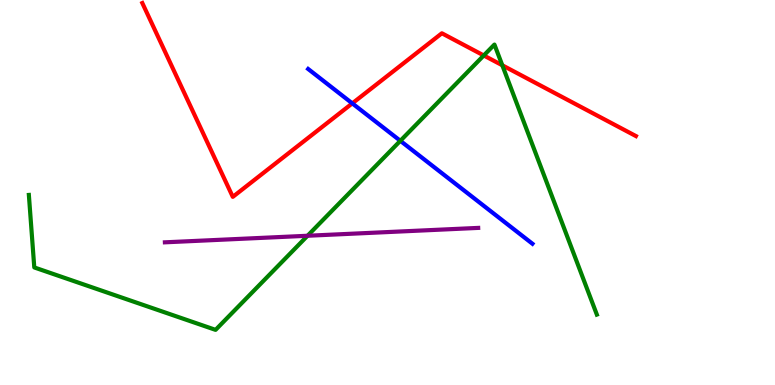[{'lines': ['blue', 'red'], 'intersections': [{'x': 4.55, 'y': 7.32}]}, {'lines': ['green', 'red'], 'intersections': [{'x': 6.24, 'y': 8.56}, {'x': 6.48, 'y': 8.3}]}, {'lines': ['purple', 'red'], 'intersections': []}, {'lines': ['blue', 'green'], 'intersections': [{'x': 5.17, 'y': 6.34}]}, {'lines': ['blue', 'purple'], 'intersections': []}, {'lines': ['green', 'purple'], 'intersections': [{'x': 3.97, 'y': 3.88}]}]